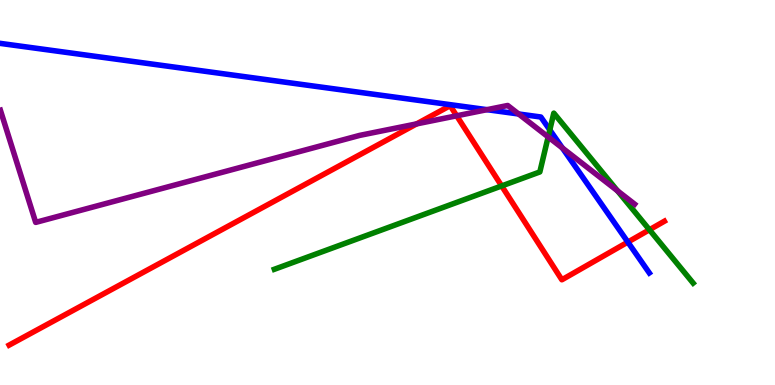[{'lines': ['blue', 'red'], 'intersections': [{'x': 8.1, 'y': 3.71}]}, {'lines': ['green', 'red'], 'intersections': [{'x': 6.47, 'y': 5.17}, {'x': 8.38, 'y': 4.03}]}, {'lines': ['purple', 'red'], 'intersections': [{'x': 5.38, 'y': 6.78}, {'x': 5.89, 'y': 6.99}]}, {'lines': ['blue', 'green'], 'intersections': [{'x': 7.09, 'y': 6.63}]}, {'lines': ['blue', 'purple'], 'intersections': [{'x': 6.28, 'y': 7.15}, {'x': 6.69, 'y': 7.04}, {'x': 7.26, 'y': 6.16}]}, {'lines': ['green', 'purple'], 'intersections': [{'x': 7.07, 'y': 6.44}, {'x': 7.97, 'y': 5.04}]}]